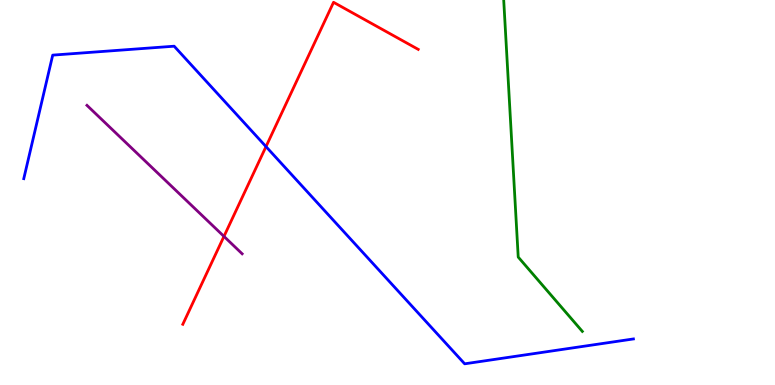[{'lines': ['blue', 'red'], 'intersections': [{'x': 3.43, 'y': 6.19}]}, {'lines': ['green', 'red'], 'intersections': []}, {'lines': ['purple', 'red'], 'intersections': [{'x': 2.89, 'y': 3.86}]}, {'lines': ['blue', 'green'], 'intersections': []}, {'lines': ['blue', 'purple'], 'intersections': []}, {'lines': ['green', 'purple'], 'intersections': []}]